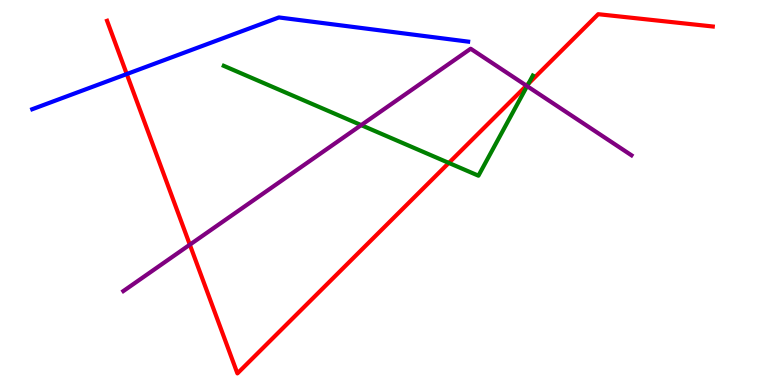[{'lines': ['blue', 'red'], 'intersections': [{'x': 1.64, 'y': 8.08}]}, {'lines': ['green', 'red'], 'intersections': [{'x': 5.79, 'y': 5.77}, {'x': 6.82, 'y': 7.83}]}, {'lines': ['purple', 'red'], 'intersections': [{'x': 2.45, 'y': 3.64}, {'x': 6.79, 'y': 7.77}]}, {'lines': ['blue', 'green'], 'intersections': []}, {'lines': ['blue', 'purple'], 'intersections': []}, {'lines': ['green', 'purple'], 'intersections': [{'x': 4.66, 'y': 6.75}, {'x': 6.8, 'y': 7.76}]}]